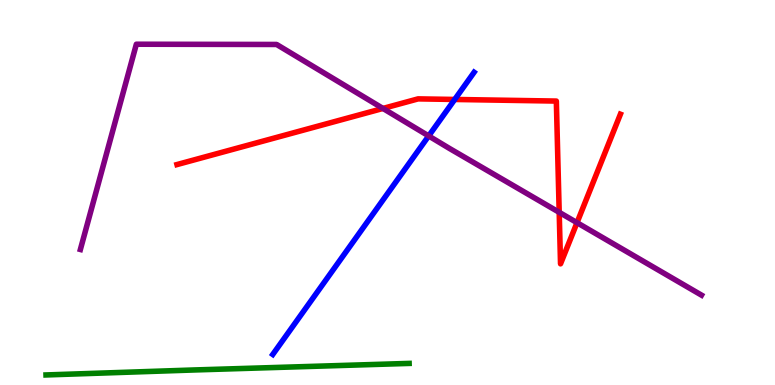[{'lines': ['blue', 'red'], 'intersections': [{'x': 5.87, 'y': 7.42}]}, {'lines': ['green', 'red'], 'intersections': []}, {'lines': ['purple', 'red'], 'intersections': [{'x': 4.94, 'y': 7.18}, {'x': 7.22, 'y': 4.49}, {'x': 7.45, 'y': 4.22}]}, {'lines': ['blue', 'green'], 'intersections': []}, {'lines': ['blue', 'purple'], 'intersections': [{'x': 5.53, 'y': 6.47}]}, {'lines': ['green', 'purple'], 'intersections': []}]